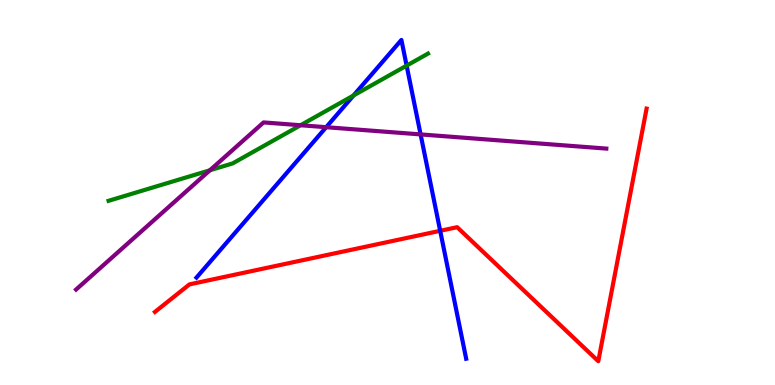[{'lines': ['blue', 'red'], 'intersections': [{'x': 5.68, 'y': 4.0}]}, {'lines': ['green', 'red'], 'intersections': []}, {'lines': ['purple', 'red'], 'intersections': []}, {'lines': ['blue', 'green'], 'intersections': [{'x': 4.56, 'y': 7.52}, {'x': 5.25, 'y': 8.3}]}, {'lines': ['blue', 'purple'], 'intersections': [{'x': 4.21, 'y': 6.7}, {'x': 5.43, 'y': 6.51}]}, {'lines': ['green', 'purple'], 'intersections': [{'x': 2.71, 'y': 5.58}, {'x': 3.88, 'y': 6.75}]}]